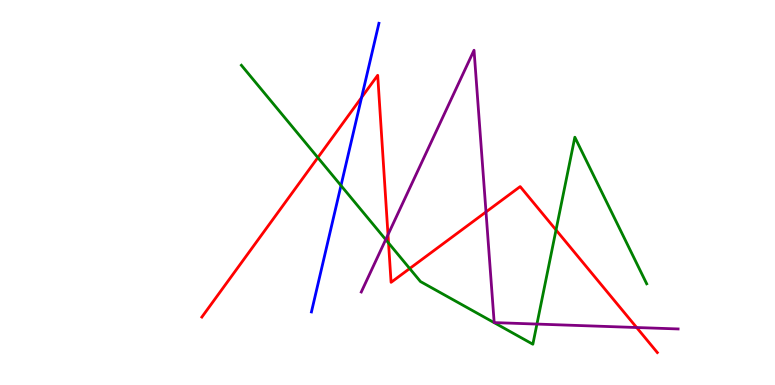[{'lines': ['blue', 'red'], 'intersections': [{'x': 4.67, 'y': 7.47}]}, {'lines': ['green', 'red'], 'intersections': [{'x': 4.1, 'y': 5.91}, {'x': 5.01, 'y': 3.69}, {'x': 5.29, 'y': 3.03}, {'x': 7.17, 'y': 4.03}]}, {'lines': ['purple', 'red'], 'intersections': [{'x': 5.01, 'y': 3.9}, {'x': 6.27, 'y': 4.49}, {'x': 8.21, 'y': 1.49}]}, {'lines': ['blue', 'green'], 'intersections': [{'x': 4.4, 'y': 5.18}]}, {'lines': ['blue', 'purple'], 'intersections': []}, {'lines': ['green', 'purple'], 'intersections': [{'x': 4.98, 'y': 3.78}, {'x': 6.93, 'y': 1.58}]}]